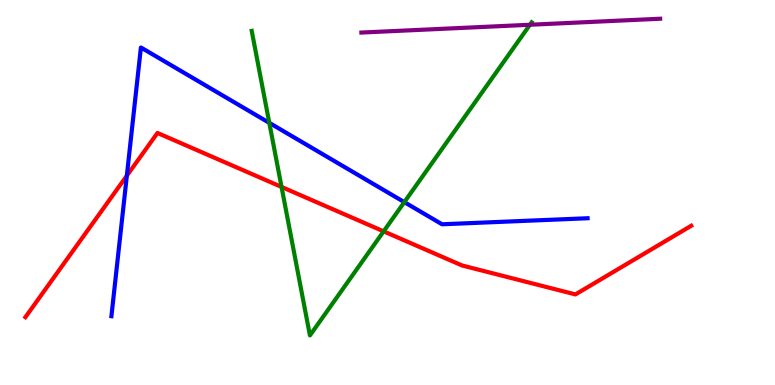[{'lines': ['blue', 'red'], 'intersections': [{'x': 1.64, 'y': 5.44}]}, {'lines': ['green', 'red'], 'intersections': [{'x': 3.63, 'y': 5.14}, {'x': 4.95, 'y': 3.99}]}, {'lines': ['purple', 'red'], 'intersections': []}, {'lines': ['blue', 'green'], 'intersections': [{'x': 3.47, 'y': 6.81}, {'x': 5.22, 'y': 4.75}]}, {'lines': ['blue', 'purple'], 'intersections': []}, {'lines': ['green', 'purple'], 'intersections': [{'x': 6.84, 'y': 9.36}]}]